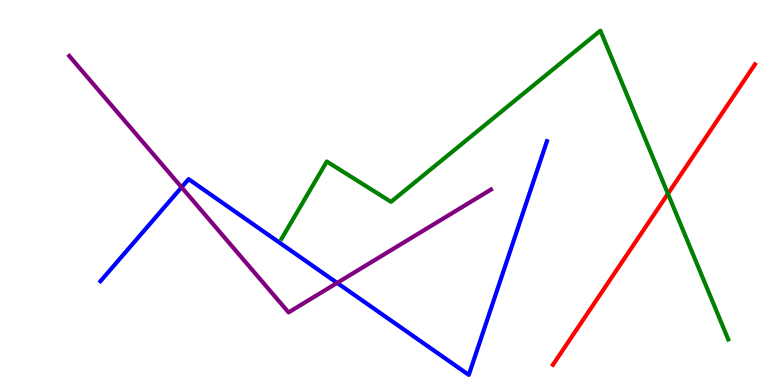[{'lines': ['blue', 'red'], 'intersections': []}, {'lines': ['green', 'red'], 'intersections': [{'x': 8.62, 'y': 4.97}]}, {'lines': ['purple', 'red'], 'intersections': []}, {'lines': ['blue', 'green'], 'intersections': []}, {'lines': ['blue', 'purple'], 'intersections': [{'x': 2.34, 'y': 5.14}, {'x': 4.35, 'y': 2.65}]}, {'lines': ['green', 'purple'], 'intersections': []}]